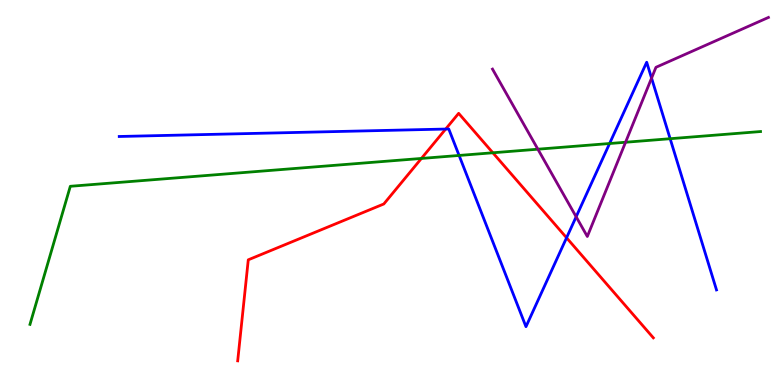[{'lines': ['blue', 'red'], 'intersections': [{'x': 5.75, 'y': 6.65}, {'x': 7.31, 'y': 3.82}]}, {'lines': ['green', 'red'], 'intersections': [{'x': 5.44, 'y': 5.88}, {'x': 6.36, 'y': 6.03}]}, {'lines': ['purple', 'red'], 'intersections': []}, {'lines': ['blue', 'green'], 'intersections': [{'x': 5.92, 'y': 5.96}, {'x': 7.87, 'y': 6.27}, {'x': 8.65, 'y': 6.4}]}, {'lines': ['blue', 'purple'], 'intersections': [{'x': 7.43, 'y': 4.37}, {'x': 8.41, 'y': 7.97}]}, {'lines': ['green', 'purple'], 'intersections': [{'x': 6.94, 'y': 6.12}, {'x': 8.07, 'y': 6.31}]}]